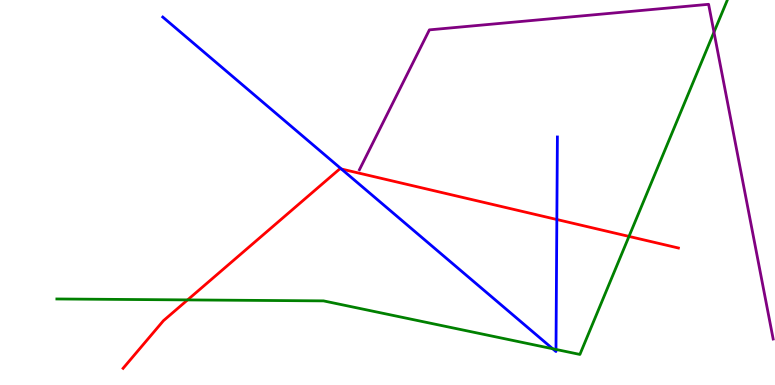[{'lines': ['blue', 'red'], 'intersections': [{'x': 4.41, 'y': 5.61}, {'x': 7.19, 'y': 4.3}]}, {'lines': ['green', 'red'], 'intersections': [{'x': 2.42, 'y': 2.21}, {'x': 8.12, 'y': 3.86}]}, {'lines': ['purple', 'red'], 'intersections': []}, {'lines': ['blue', 'green'], 'intersections': [{'x': 7.13, 'y': 0.941}, {'x': 7.17, 'y': 0.924}]}, {'lines': ['blue', 'purple'], 'intersections': []}, {'lines': ['green', 'purple'], 'intersections': [{'x': 9.21, 'y': 9.16}]}]